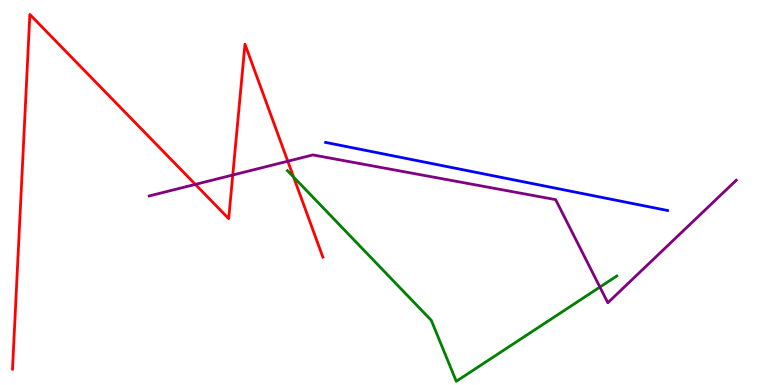[{'lines': ['blue', 'red'], 'intersections': []}, {'lines': ['green', 'red'], 'intersections': [{'x': 3.79, 'y': 5.4}]}, {'lines': ['purple', 'red'], 'intersections': [{'x': 2.52, 'y': 5.21}, {'x': 3.0, 'y': 5.45}, {'x': 3.71, 'y': 5.81}]}, {'lines': ['blue', 'green'], 'intersections': []}, {'lines': ['blue', 'purple'], 'intersections': []}, {'lines': ['green', 'purple'], 'intersections': [{'x': 7.74, 'y': 2.54}]}]